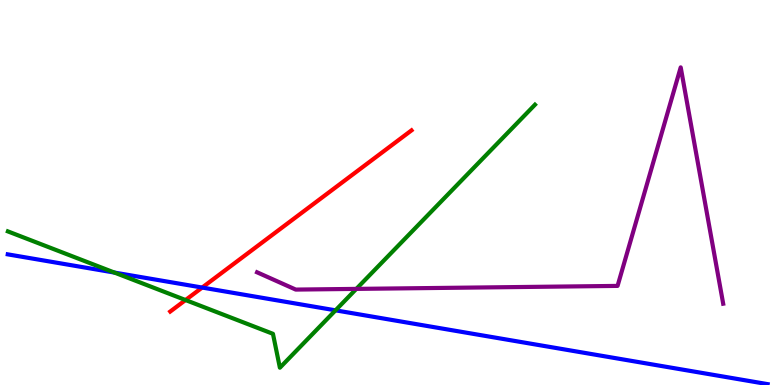[{'lines': ['blue', 'red'], 'intersections': [{'x': 2.61, 'y': 2.53}]}, {'lines': ['green', 'red'], 'intersections': [{'x': 2.39, 'y': 2.21}]}, {'lines': ['purple', 'red'], 'intersections': []}, {'lines': ['blue', 'green'], 'intersections': [{'x': 1.48, 'y': 2.92}, {'x': 4.33, 'y': 1.94}]}, {'lines': ['blue', 'purple'], 'intersections': []}, {'lines': ['green', 'purple'], 'intersections': [{'x': 4.6, 'y': 2.5}]}]